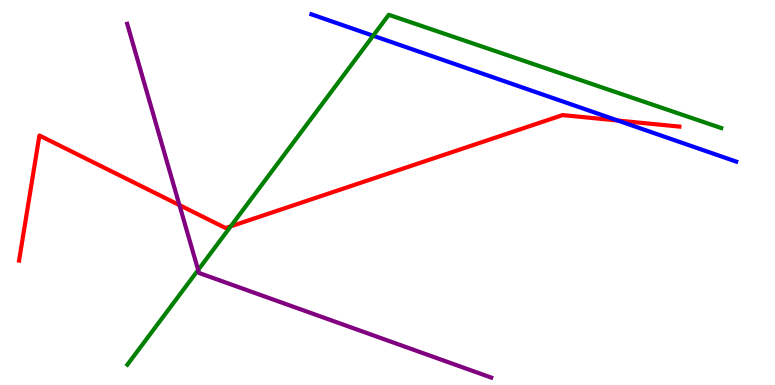[{'lines': ['blue', 'red'], 'intersections': [{'x': 7.97, 'y': 6.87}]}, {'lines': ['green', 'red'], 'intersections': [{'x': 2.98, 'y': 4.12}]}, {'lines': ['purple', 'red'], 'intersections': [{'x': 2.32, 'y': 4.67}]}, {'lines': ['blue', 'green'], 'intersections': [{'x': 4.81, 'y': 9.07}]}, {'lines': ['blue', 'purple'], 'intersections': []}, {'lines': ['green', 'purple'], 'intersections': [{'x': 2.56, 'y': 2.99}]}]